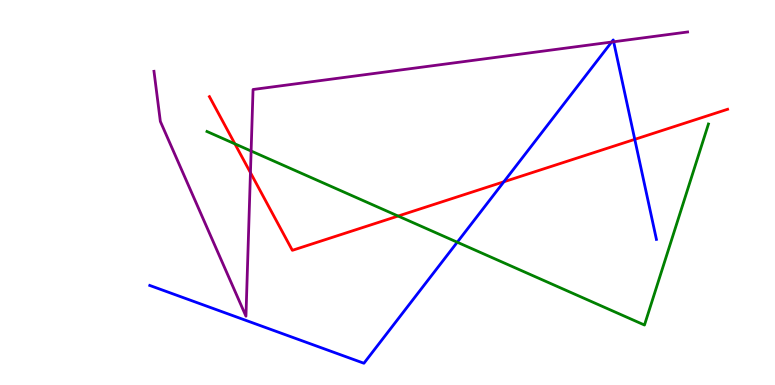[{'lines': ['blue', 'red'], 'intersections': [{'x': 6.5, 'y': 5.28}, {'x': 8.19, 'y': 6.38}]}, {'lines': ['green', 'red'], 'intersections': [{'x': 3.03, 'y': 6.26}, {'x': 5.14, 'y': 4.39}]}, {'lines': ['purple', 'red'], 'intersections': [{'x': 3.23, 'y': 5.52}]}, {'lines': ['blue', 'green'], 'intersections': [{'x': 5.9, 'y': 3.71}]}, {'lines': ['blue', 'purple'], 'intersections': [{'x': 7.89, 'y': 8.91}, {'x': 7.92, 'y': 8.92}]}, {'lines': ['green', 'purple'], 'intersections': [{'x': 3.24, 'y': 6.08}]}]